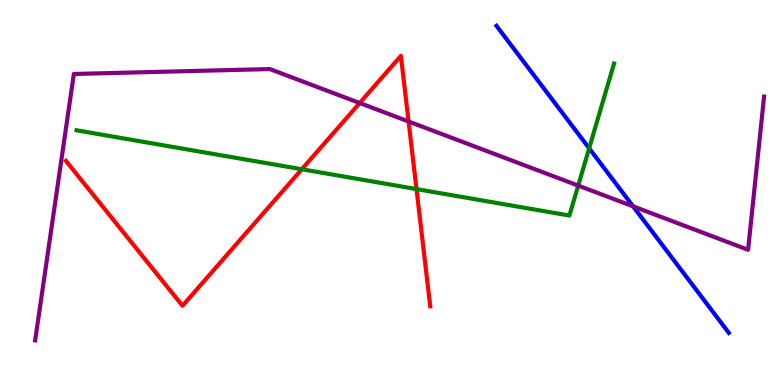[{'lines': ['blue', 'red'], 'intersections': []}, {'lines': ['green', 'red'], 'intersections': [{'x': 3.89, 'y': 5.6}, {'x': 5.37, 'y': 5.09}]}, {'lines': ['purple', 'red'], 'intersections': [{'x': 4.64, 'y': 7.32}, {'x': 5.27, 'y': 6.84}]}, {'lines': ['blue', 'green'], 'intersections': [{'x': 7.6, 'y': 6.15}]}, {'lines': ['blue', 'purple'], 'intersections': [{'x': 8.17, 'y': 4.64}]}, {'lines': ['green', 'purple'], 'intersections': [{'x': 7.46, 'y': 5.18}]}]